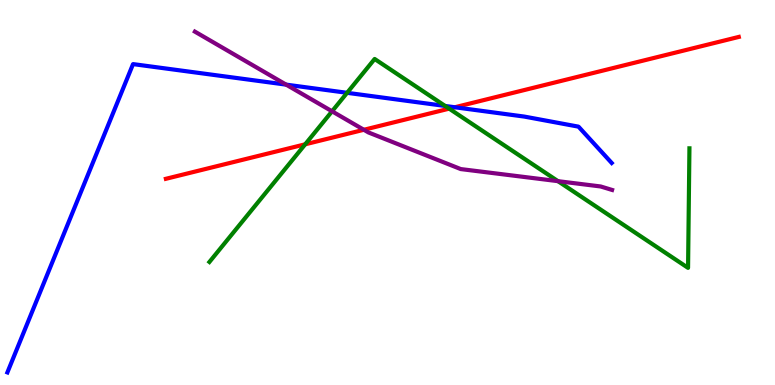[{'lines': ['blue', 'red'], 'intersections': [{'x': 5.87, 'y': 7.21}]}, {'lines': ['green', 'red'], 'intersections': [{'x': 3.94, 'y': 6.25}, {'x': 5.8, 'y': 7.18}]}, {'lines': ['purple', 'red'], 'intersections': [{'x': 4.69, 'y': 6.63}]}, {'lines': ['blue', 'green'], 'intersections': [{'x': 4.48, 'y': 7.59}, {'x': 5.74, 'y': 7.25}]}, {'lines': ['blue', 'purple'], 'intersections': [{'x': 3.69, 'y': 7.8}]}, {'lines': ['green', 'purple'], 'intersections': [{'x': 4.28, 'y': 7.11}, {'x': 7.2, 'y': 5.29}]}]